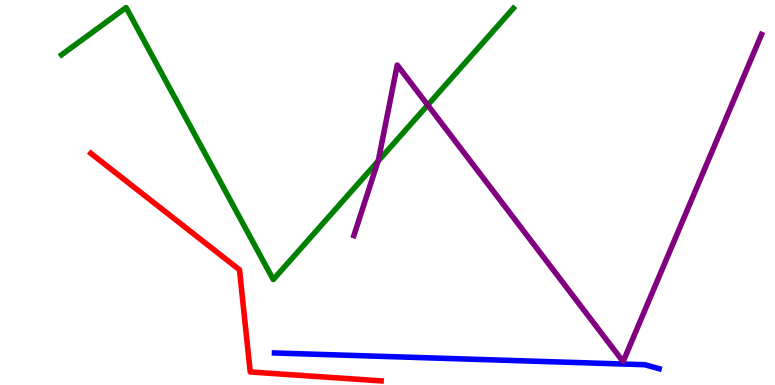[{'lines': ['blue', 'red'], 'intersections': []}, {'lines': ['green', 'red'], 'intersections': []}, {'lines': ['purple', 'red'], 'intersections': []}, {'lines': ['blue', 'green'], 'intersections': []}, {'lines': ['blue', 'purple'], 'intersections': []}, {'lines': ['green', 'purple'], 'intersections': [{'x': 4.88, 'y': 5.81}, {'x': 5.52, 'y': 7.27}]}]